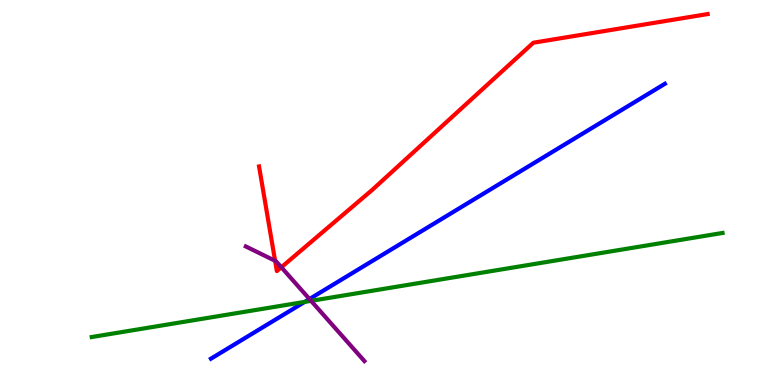[{'lines': ['blue', 'red'], 'intersections': []}, {'lines': ['green', 'red'], 'intersections': []}, {'lines': ['purple', 'red'], 'intersections': [{'x': 3.55, 'y': 3.23}, {'x': 3.63, 'y': 3.06}]}, {'lines': ['blue', 'green'], 'intersections': [{'x': 3.93, 'y': 2.16}]}, {'lines': ['blue', 'purple'], 'intersections': [{'x': 3.99, 'y': 2.23}]}, {'lines': ['green', 'purple'], 'intersections': [{'x': 4.01, 'y': 2.19}]}]